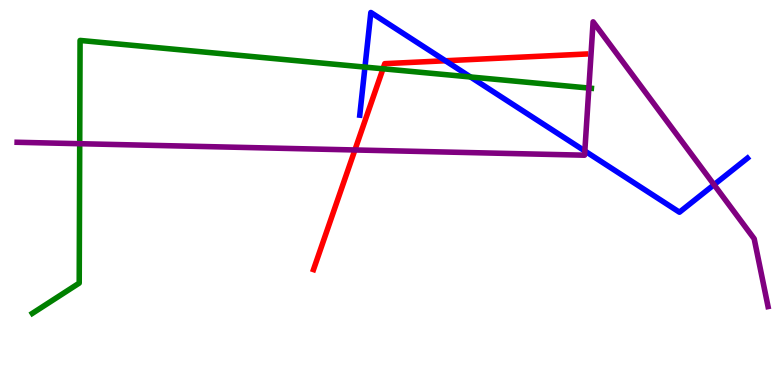[{'lines': ['blue', 'red'], 'intersections': [{'x': 5.75, 'y': 8.42}]}, {'lines': ['green', 'red'], 'intersections': [{'x': 4.94, 'y': 8.21}]}, {'lines': ['purple', 'red'], 'intersections': [{'x': 4.58, 'y': 6.1}]}, {'lines': ['blue', 'green'], 'intersections': [{'x': 4.71, 'y': 8.26}, {'x': 6.07, 'y': 8.0}]}, {'lines': ['blue', 'purple'], 'intersections': [{'x': 7.55, 'y': 6.08}, {'x': 9.21, 'y': 5.2}]}, {'lines': ['green', 'purple'], 'intersections': [{'x': 1.03, 'y': 6.27}, {'x': 7.6, 'y': 7.71}]}]